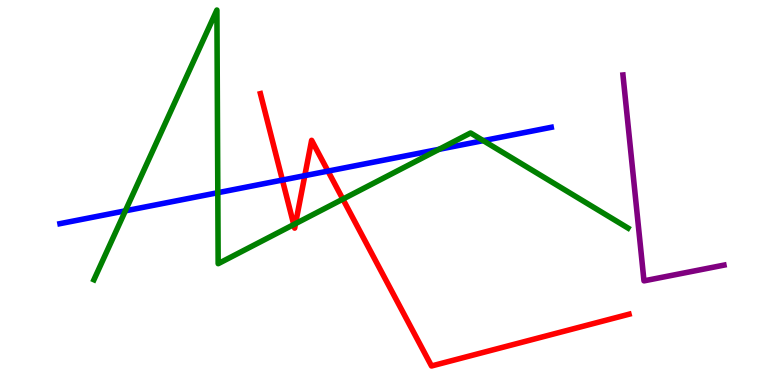[{'lines': ['blue', 'red'], 'intersections': [{'x': 3.64, 'y': 5.32}, {'x': 3.93, 'y': 5.44}, {'x': 4.23, 'y': 5.56}]}, {'lines': ['green', 'red'], 'intersections': [{'x': 3.79, 'y': 4.17}, {'x': 3.81, 'y': 4.19}, {'x': 4.42, 'y': 4.83}]}, {'lines': ['purple', 'red'], 'intersections': []}, {'lines': ['blue', 'green'], 'intersections': [{'x': 1.62, 'y': 4.52}, {'x': 2.81, 'y': 4.99}, {'x': 5.66, 'y': 6.12}, {'x': 6.24, 'y': 6.35}]}, {'lines': ['blue', 'purple'], 'intersections': []}, {'lines': ['green', 'purple'], 'intersections': []}]